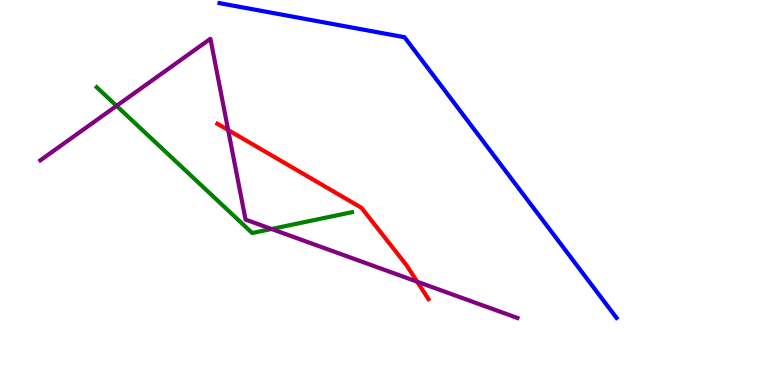[{'lines': ['blue', 'red'], 'intersections': []}, {'lines': ['green', 'red'], 'intersections': []}, {'lines': ['purple', 'red'], 'intersections': [{'x': 2.94, 'y': 6.62}, {'x': 5.38, 'y': 2.68}]}, {'lines': ['blue', 'green'], 'intersections': []}, {'lines': ['blue', 'purple'], 'intersections': []}, {'lines': ['green', 'purple'], 'intersections': [{'x': 1.5, 'y': 7.25}, {'x': 3.5, 'y': 4.05}]}]